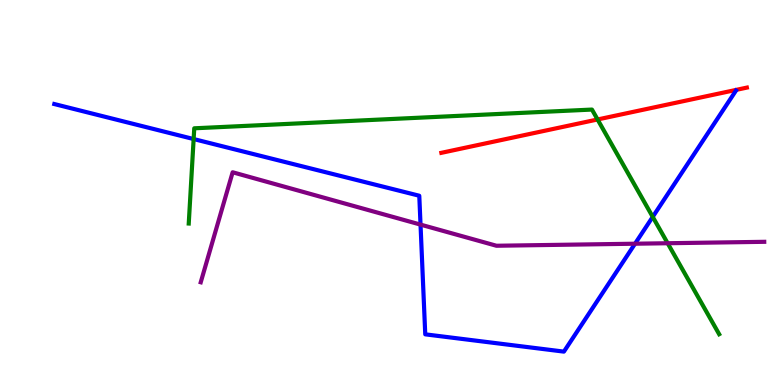[{'lines': ['blue', 'red'], 'intersections': []}, {'lines': ['green', 'red'], 'intersections': [{'x': 7.71, 'y': 6.9}]}, {'lines': ['purple', 'red'], 'intersections': []}, {'lines': ['blue', 'green'], 'intersections': [{'x': 2.5, 'y': 6.39}, {'x': 8.42, 'y': 4.37}]}, {'lines': ['blue', 'purple'], 'intersections': [{'x': 5.43, 'y': 4.17}, {'x': 8.19, 'y': 3.67}]}, {'lines': ['green', 'purple'], 'intersections': [{'x': 8.61, 'y': 3.68}]}]